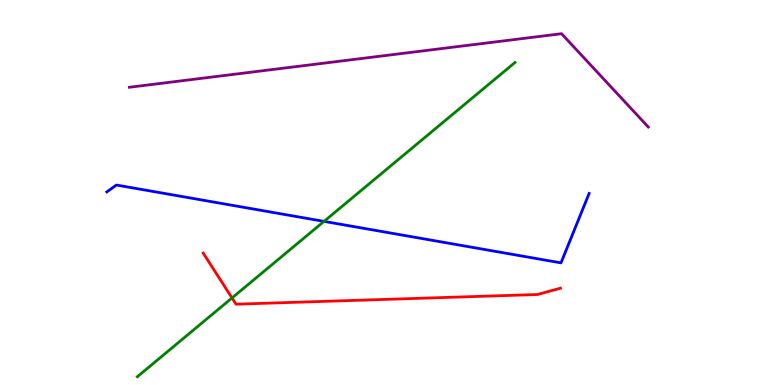[{'lines': ['blue', 'red'], 'intersections': []}, {'lines': ['green', 'red'], 'intersections': [{'x': 2.99, 'y': 2.26}]}, {'lines': ['purple', 'red'], 'intersections': []}, {'lines': ['blue', 'green'], 'intersections': [{'x': 4.18, 'y': 4.25}]}, {'lines': ['blue', 'purple'], 'intersections': []}, {'lines': ['green', 'purple'], 'intersections': []}]